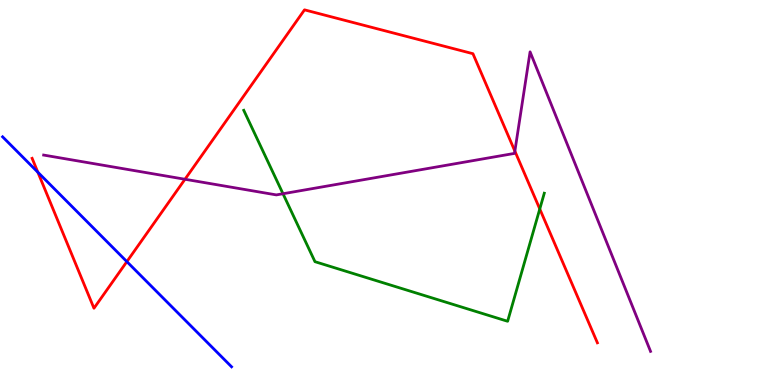[{'lines': ['blue', 'red'], 'intersections': [{'x': 0.488, 'y': 5.53}, {'x': 1.64, 'y': 3.2}]}, {'lines': ['green', 'red'], 'intersections': [{'x': 6.96, 'y': 4.57}]}, {'lines': ['purple', 'red'], 'intersections': [{'x': 2.39, 'y': 5.34}, {'x': 6.64, 'y': 6.07}]}, {'lines': ['blue', 'green'], 'intersections': []}, {'lines': ['blue', 'purple'], 'intersections': []}, {'lines': ['green', 'purple'], 'intersections': [{'x': 3.65, 'y': 4.97}]}]